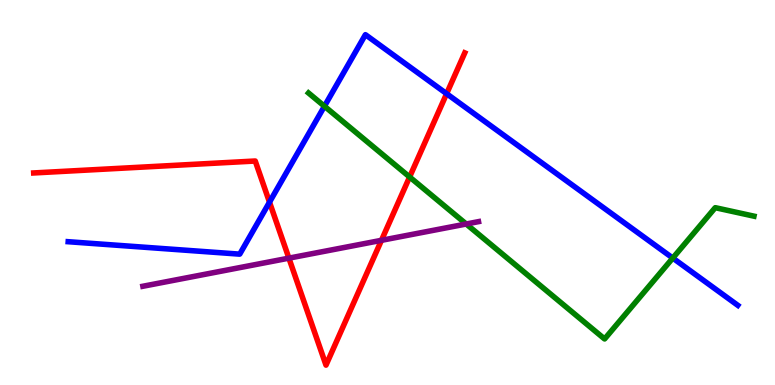[{'lines': ['blue', 'red'], 'intersections': [{'x': 3.48, 'y': 4.75}, {'x': 5.76, 'y': 7.57}]}, {'lines': ['green', 'red'], 'intersections': [{'x': 5.29, 'y': 5.4}]}, {'lines': ['purple', 'red'], 'intersections': [{'x': 3.73, 'y': 3.29}, {'x': 4.92, 'y': 3.76}]}, {'lines': ['blue', 'green'], 'intersections': [{'x': 4.19, 'y': 7.24}, {'x': 8.68, 'y': 3.3}]}, {'lines': ['blue', 'purple'], 'intersections': []}, {'lines': ['green', 'purple'], 'intersections': [{'x': 6.02, 'y': 4.18}]}]